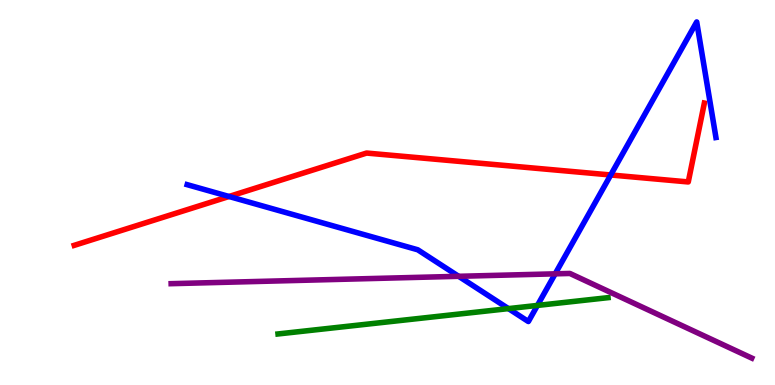[{'lines': ['blue', 'red'], 'intersections': [{'x': 2.96, 'y': 4.9}, {'x': 7.88, 'y': 5.46}]}, {'lines': ['green', 'red'], 'intersections': []}, {'lines': ['purple', 'red'], 'intersections': []}, {'lines': ['blue', 'green'], 'intersections': [{'x': 6.56, 'y': 1.98}, {'x': 6.93, 'y': 2.07}]}, {'lines': ['blue', 'purple'], 'intersections': [{'x': 5.92, 'y': 2.82}, {'x': 7.16, 'y': 2.89}]}, {'lines': ['green', 'purple'], 'intersections': []}]